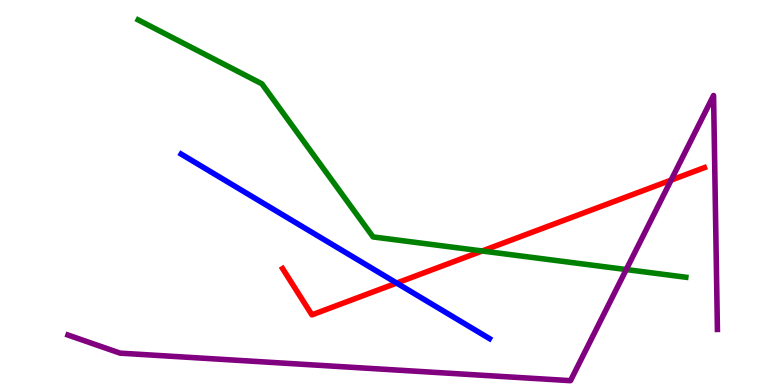[{'lines': ['blue', 'red'], 'intersections': [{'x': 5.12, 'y': 2.65}]}, {'lines': ['green', 'red'], 'intersections': [{'x': 6.22, 'y': 3.48}]}, {'lines': ['purple', 'red'], 'intersections': [{'x': 8.66, 'y': 5.32}]}, {'lines': ['blue', 'green'], 'intersections': []}, {'lines': ['blue', 'purple'], 'intersections': []}, {'lines': ['green', 'purple'], 'intersections': [{'x': 8.08, 'y': 3.0}]}]